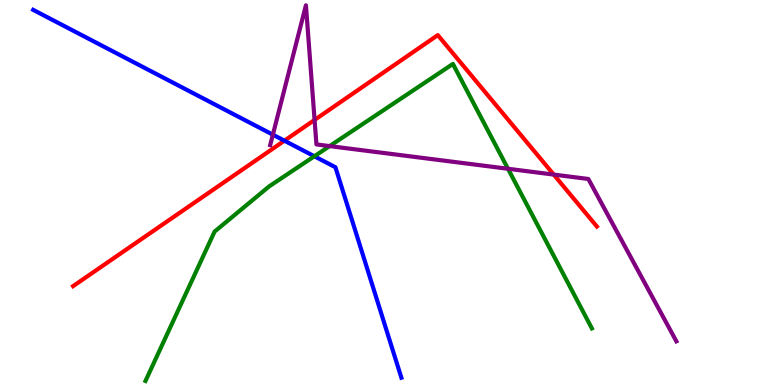[{'lines': ['blue', 'red'], 'intersections': [{'x': 3.67, 'y': 6.35}]}, {'lines': ['green', 'red'], 'intersections': []}, {'lines': ['purple', 'red'], 'intersections': [{'x': 4.06, 'y': 6.89}, {'x': 7.14, 'y': 5.47}]}, {'lines': ['blue', 'green'], 'intersections': [{'x': 4.06, 'y': 5.94}]}, {'lines': ['blue', 'purple'], 'intersections': [{'x': 3.52, 'y': 6.5}]}, {'lines': ['green', 'purple'], 'intersections': [{'x': 4.25, 'y': 6.21}, {'x': 6.55, 'y': 5.62}]}]